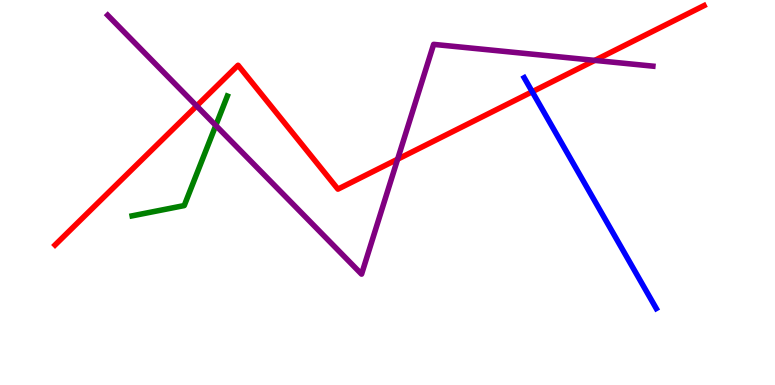[{'lines': ['blue', 'red'], 'intersections': [{'x': 6.87, 'y': 7.62}]}, {'lines': ['green', 'red'], 'intersections': []}, {'lines': ['purple', 'red'], 'intersections': [{'x': 2.54, 'y': 7.25}, {'x': 5.13, 'y': 5.86}, {'x': 7.67, 'y': 8.43}]}, {'lines': ['blue', 'green'], 'intersections': []}, {'lines': ['blue', 'purple'], 'intersections': []}, {'lines': ['green', 'purple'], 'intersections': [{'x': 2.78, 'y': 6.74}]}]